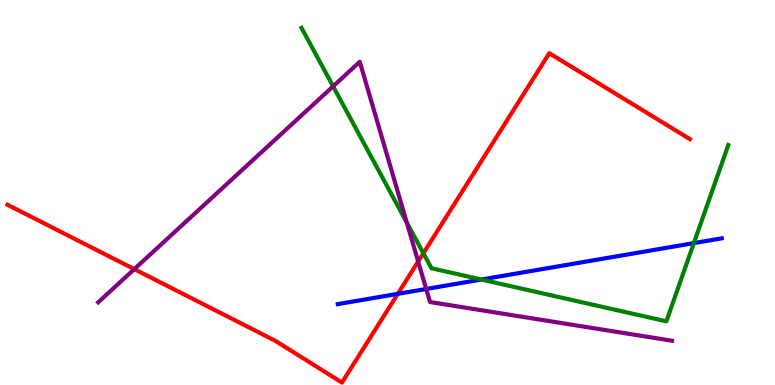[{'lines': ['blue', 'red'], 'intersections': [{'x': 5.13, 'y': 2.37}]}, {'lines': ['green', 'red'], 'intersections': [{'x': 5.46, 'y': 3.42}]}, {'lines': ['purple', 'red'], 'intersections': [{'x': 1.73, 'y': 3.01}, {'x': 5.4, 'y': 3.21}]}, {'lines': ['blue', 'green'], 'intersections': [{'x': 6.21, 'y': 2.74}, {'x': 8.95, 'y': 3.69}]}, {'lines': ['blue', 'purple'], 'intersections': [{'x': 5.5, 'y': 2.49}]}, {'lines': ['green', 'purple'], 'intersections': [{'x': 4.3, 'y': 7.76}, {'x': 5.25, 'y': 4.22}]}]